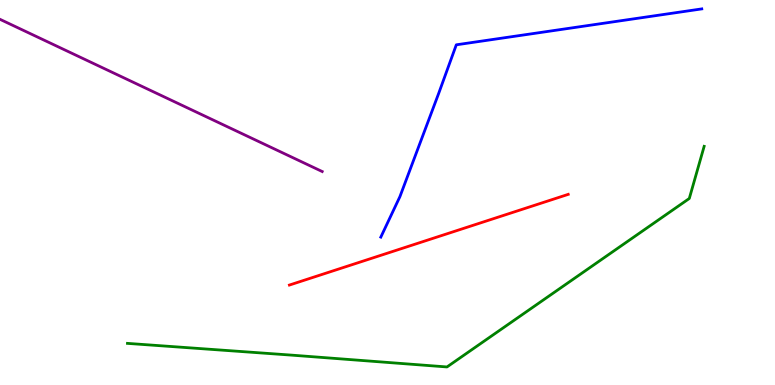[{'lines': ['blue', 'red'], 'intersections': []}, {'lines': ['green', 'red'], 'intersections': []}, {'lines': ['purple', 'red'], 'intersections': []}, {'lines': ['blue', 'green'], 'intersections': []}, {'lines': ['blue', 'purple'], 'intersections': []}, {'lines': ['green', 'purple'], 'intersections': []}]